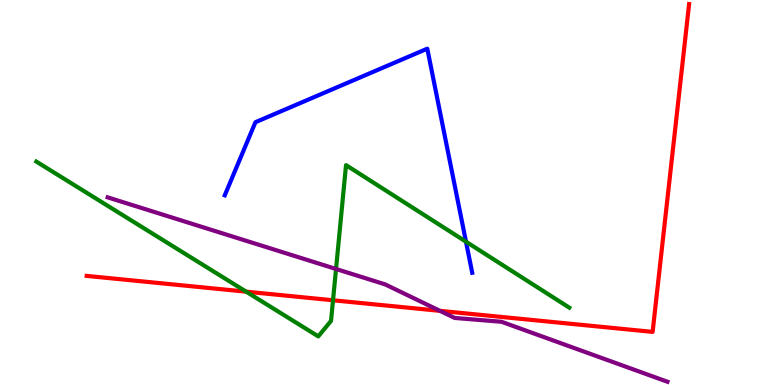[{'lines': ['blue', 'red'], 'intersections': []}, {'lines': ['green', 'red'], 'intersections': [{'x': 3.18, 'y': 2.42}, {'x': 4.3, 'y': 2.2}]}, {'lines': ['purple', 'red'], 'intersections': [{'x': 5.68, 'y': 1.93}]}, {'lines': ['blue', 'green'], 'intersections': [{'x': 6.01, 'y': 3.72}]}, {'lines': ['blue', 'purple'], 'intersections': []}, {'lines': ['green', 'purple'], 'intersections': [{'x': 4.34, 'y': 3.01}]}]